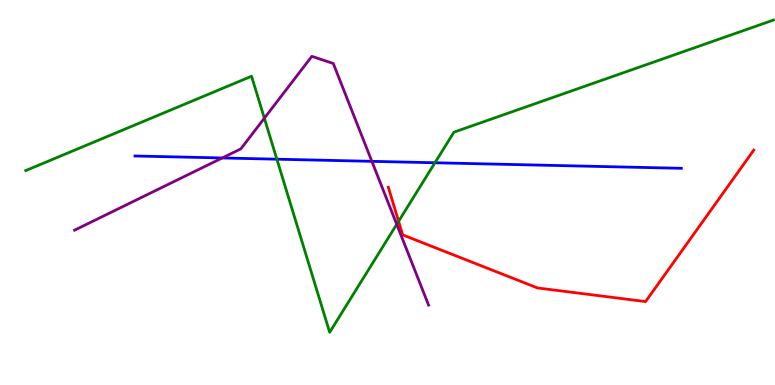[{'lines': ['blue', 'red'], 'intersections': []}, {'lines': ['green', 'red'], 'intersections': [{'x': 5.14, 'y': 4.25}]}, {'lines': ['purple', 'red'], 'intersections': []}, {'lines': ['blue', 'green'], 'intersections': [{'x': 3.57, 'y': 5.87}, {'x': 5.61, 'y': 5.77}]}, {'lines': ['blue', 'purple'], 'intersections': [{'x': 2.87, 'y': 5.9}, {'x': 4.8, 'y': 5.81}]}, {'lines': ['green', 'purple'], 'intersections': [{'x': 3.41, 'y': 6.93}, {'x': 5.12, 'y': 4.17}]}]